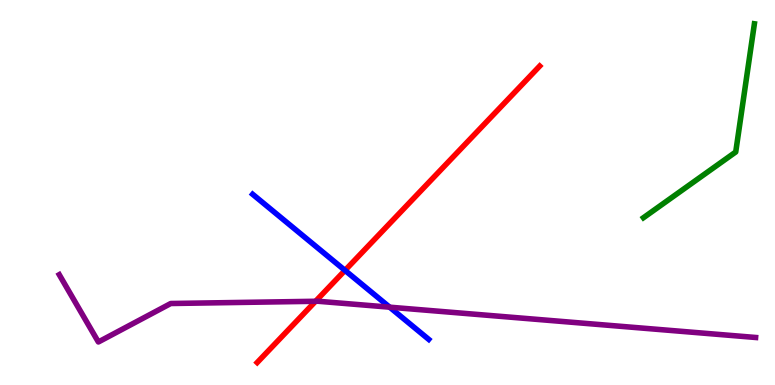[{'lines': ['blue', 'red'], 'intersections': [{'x': 4.45, 'y': 2.98}]}, {'lines': ['green', 'red'], 'intersections': []}, {'lines': ['purple', 'red'], 'intersections': [{'x': 4.07, 'y': 2.17}]}, {'lines': ['blue', 'green'], 'intersections': []}, {'lines': ['blue', 'purple'], 'intersections': [{'x': 5.03, 'y': 2.02}]}, {'lines': ['green', 'purple'], 'intersections': []}]